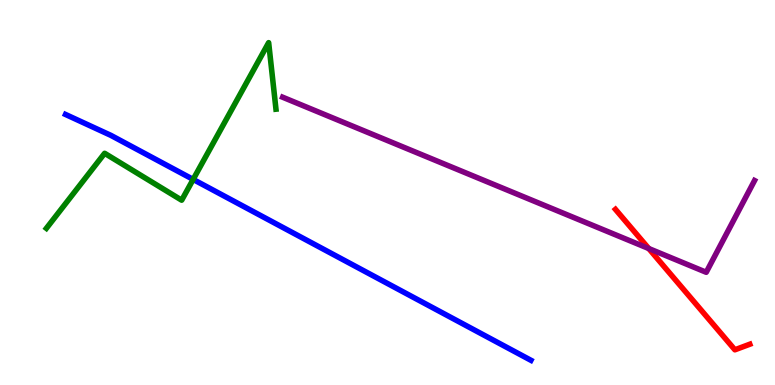[{'lines': ['blue', 'red'], 'intersections': []}, {'lines': ['green', 'red'], 'intersections': []}, {'lines': ['purple', 'red'], 'intersections': [{'x': 8.37, 'y': 3.54}]}, {'lines': ['blue', 'green'], 'intersections': [{'x': 2.49, 'y': 5.34}]}, {'lines': ['blue', 'purple'], 'intersections': []}, {'lines': ['green', 'purple'], 'intersections': []}]